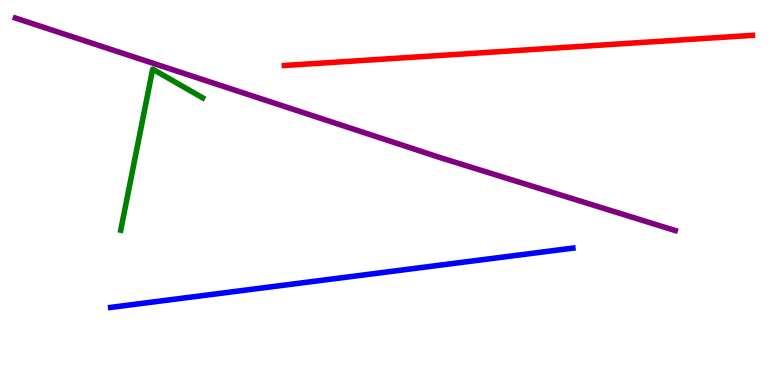[{'lines': ['blue', 'red'], 'intersections': []}, {'lines': ['green', 'red'], 'intersections': []}, {'lines': ['purple', 'red'], 'intersections': []}, {'lines': ['blue', 'green'], 'intersections': []}, {'lines': ['blue', 'purple'], 'intersections': []}, {'lines': ['green', 'purple'], 'intersections': []}]